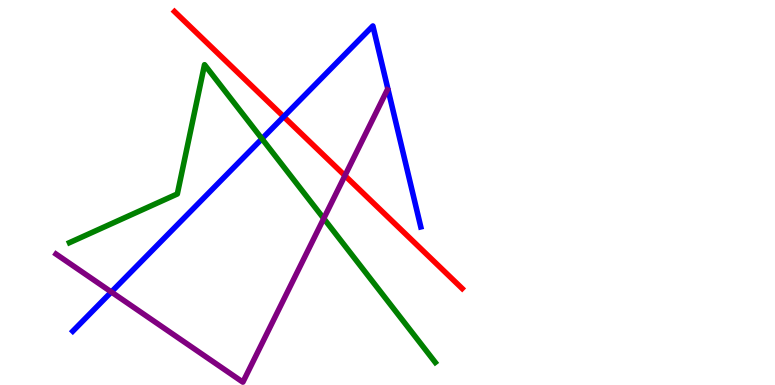[{'lines': ['blue', 'red'], 'intersections': [{'x': 3.66, 'y': 6.97}]}, {'lines': ['green', 'red'], 'intersections': []}, {'lines': ['purple', 'red'], 'intersections': [{'x': 4.45, 'y': 5.44}]}, {'lines': ['blue', 'green'], 'intersections': [{'x': 3.38, 'y': 6.4}]}, {'lines': ['blue', 'purple'], 'intersections': [{'x': 1.44, 'y': 2.42}]}, {'lines': ['green', 'purple'], 'intersections': [{'x': 4.18, 'y': 4.32}]}]